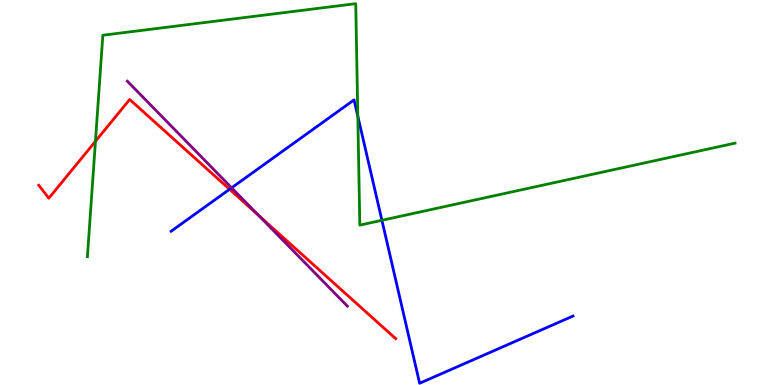[{'lines': ['blue', 'red'], 'intersections': [{'x': 2.96, 'y': 5.08}]}, {'lines': ['green', 'red'], 'intersections': [{'x': 1.23, 'y': 6.33}]}, {'lines': ['purple', 'red'], 'intersections': [{'x': 3.34, 'y': 4.41}]}, {'lines': ['blue', 'green'], 'intersections': [{'x': 4.62, 'y': 6.98}, {'x': 4.93, 'y': 4.28}]}, {'lines': ['blue', 'purple'], 'intersections': [{'x': 2.99, 'y': 5.12}]}, {'lines': ['green', 'purple'], 'intersections': []}]